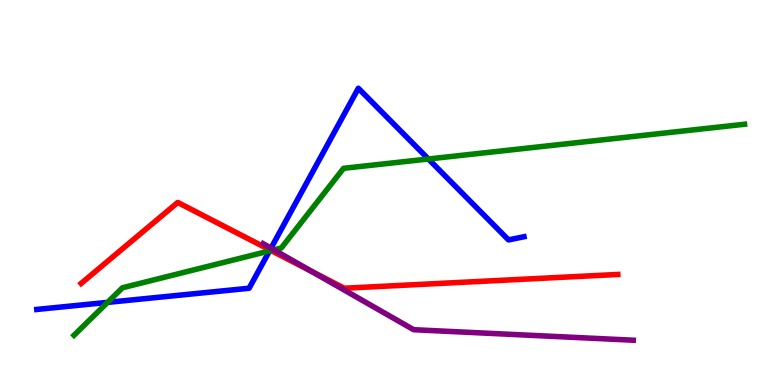[{'lines': ['blue', 'red'], 'intersections': [{'x': 3.48, 'y': 3.51}]}, {'lines': ['green', 'red'], 'intersections': [{'x': 3.5, 'y': 3.49}]}, {'lines': ['purple', 'red'], 'intersections': [{'x': 4.02, 'y': 2.95}]}, {'lines': ['blue', 'green'], 'intersections': [{'x': 1.39, 'y': 2.15}, {'x': 3.48, 'y': 3.48}, {'x': 5.53, 'y': 5.87}]}, {'lines': ['blue', 'purple'], 'intersections': [{'x': 3.5, 'y': 3.55}]}, {'lines': ['green', 'purple'], 'intersections': [{'x': 3.53, 'y': 3.51}]}]